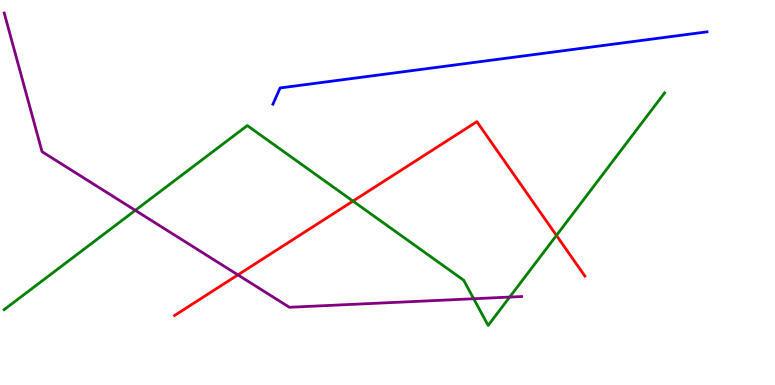[{'lines': ['blue', 'red'], 'intersections': []}, {'lines': ['green', 'red'], 'intersections': [{'x': 4.55, 'y': 4.78}, {'x': 7.18, 'y': 3.88}]}, {'lines': ['purple', 'red'], 'intersections': [{'x': 3.07, 'y': 2.86}]}, {'lines': ['blue', 'green'], 'intersections': []}, {'lines': ['blue', 'purple'], 'intersections': []}, {'lines': ['green', 'purple'], 'intersections': [{'x': 1.75, 'y': 4.54}, {'x': 6.11, 'y': 2.24}, {'x': 6.58, 'y': 2.28}]}]